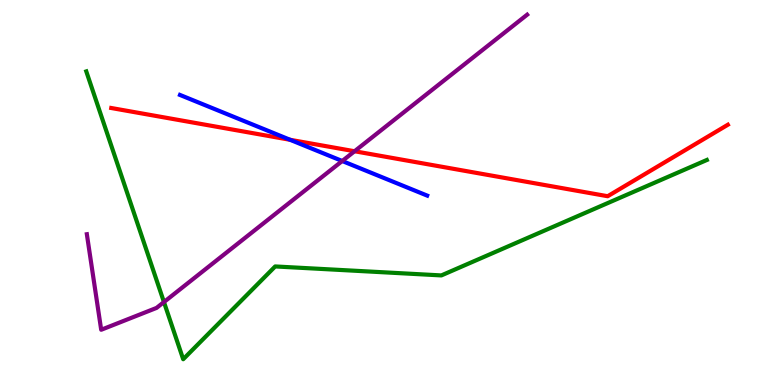[{'lines': ['blue', 'red'], 'intersections': [{'x': 3.74, 'y': 6.37}]}, {'lines': ['green', 'red'], 'intersections': []}, {'lines': ['purple', 'red'], 'intersections': [{'x': 4.57, 'y': 6.07}]}, {'lines': ['blue', 'green'], 'intersections': []}, {'lines': ['blue', 'purple'], 'intersections': [{'x': 4.42, 'y': 5.82}]}, {'lines': ['green', 'purple'], 'intersections': [{'x': 2.12, 'y': 2.15}]}]